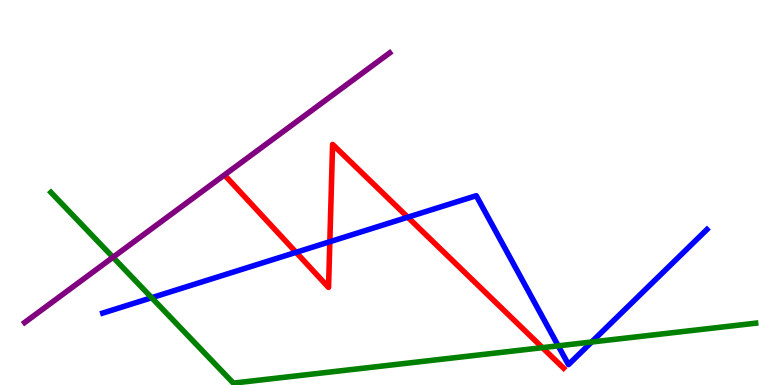[{'lines': ['blue', 'red'], 'intersections': [{'x': 3.82, 'y': 3.45}, {'x': 4.26, 'y': 3.72}, {'x': 5.26, 'y': 4.36}]}, {'lines': ['green', 'red'], 'intersections': [{'x': 7.0, 'y': 0.97}]}, {'lines': ['purple', 'red'], 'intersections': []}, {'lines': ['blue', 'green'], 'intersections': [{'x': 1.96, 'y': 2.27}, {'x': 7.2, 'y': 1.02}, {'x': 7.63, 'y': 1.12}]}, {'lines': ['blue', 'purple'], 'intersections': []}, {'lines': ['green', 'purple'], 'intersections': [{'x': 1.46, 'y': 3.32}]}]